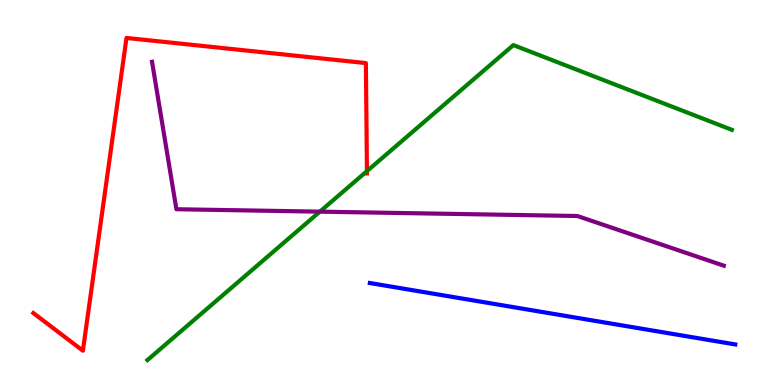[{'lines': ['blue', 'red'], 'intersections': []}, {'lines': ['green', 'red'], 'intersections': [{'x': 4.73, 'y': 5.55}]}, {'lines': ['purple', 'red'], 'intersections': []}, {'lines': ['blue', 'green'], 'intersections': []}, {'lines': ['blue', 'purple'], 'intersections': []}, {'lines': ['green', 'purple'], 'intersections': [{'x': 4.13, 'y': 4.5}]}]